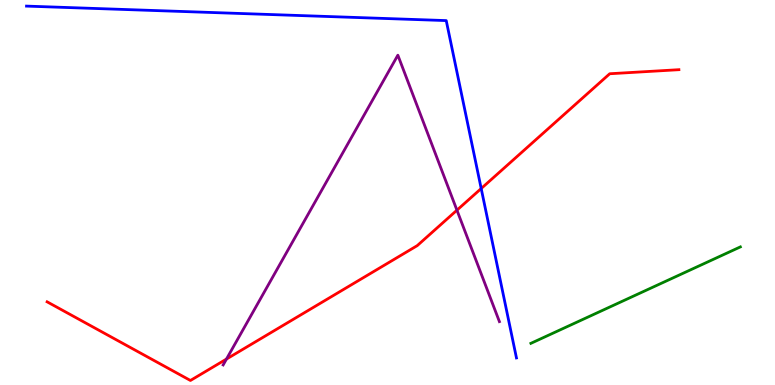[{'lines': ['blue', 'red'], 'intersections': [{'x': 6.21, 'y': 5.1}]}, {'lines': ['green', 'red'], 'intersections': []}, {'lines': ['purple', 'red'], 'intersections': [{'x': 2.92, 'y': 0.674}, {'x': 5.9, 'y': 4.54}]}, {'lines': ['blue', 'green'], 'intersections': []}, {'lines': ['blue', 'purple'], 'intersections': []}, {'lines': ['green', 'purple'], 'intersections': []}]